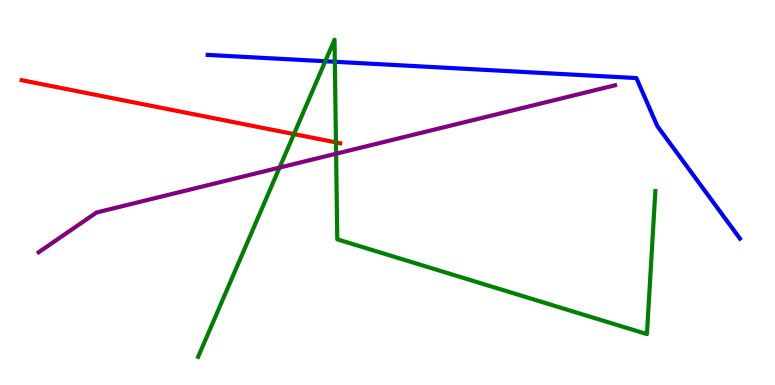[{'lines': ['blue', 'red'], 'intersections': []}, {'lines': ['green', 'red'], 'intersections': [{'x': 3.79, 'y': 6.52}, {'x': 4.33, 'y': 6.3}]}, {'lines': ['purple', 'red'], 'intersections': []}, {'lines': ['blue', 'green'], 'intersections': [{'x': 4.2, 'y': 8.41}, {'x': 4.32, 'y': 8.4}]}, {'lines': ['blue', 'purple'], 'intersections': []}, {'lines': ['green', 'purple'], 'intersections': [{'x': 3.61, 'y': 5.65}, {'x': 4.34, 'y': 6.01}]}]